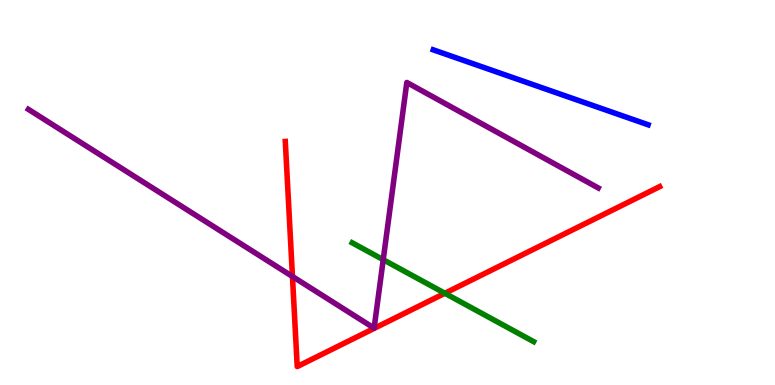[{'lines': ['blue', 'red'], 'intersections': []}, {'lines': ['green', 'red'], 'intersections': [{'x': 5.74, 'y': 2.38}]}, {'lines': ['purple', 'red'], 'intersections': [{'x': 3.77, 'y': 2.82}]}, {'lines': ['blue', 'green'], 'intersections': []}, {'lines': ['blue', 'purple'], 'intersections': []}, {'lines': ['green', 'purple'], 'intersections': [{'x': 4.94, 'y': 3.25}]}]